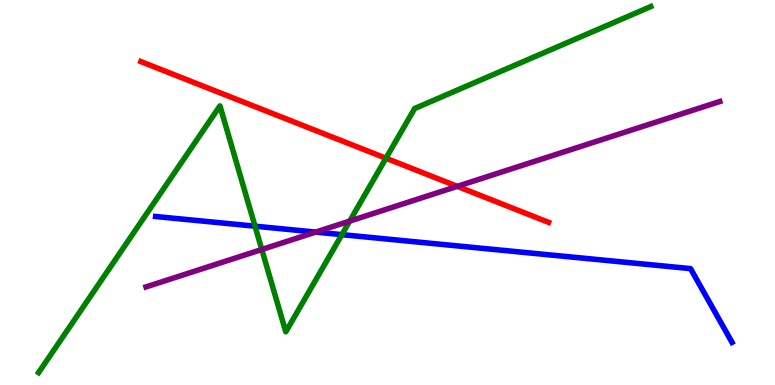[{'lines': ['blue', 'red'], 'intersections': []}, {'lines': ['green', 'red'], 'intersections': [{'x': 4.98, 'y': 5.89}]}, {'lines': ['purple', 'red'], 'intersections': [{'x': 5.9, 'y': 5.16}]}, {'lines': ['blue', 'green'], 'intersections': [{'x': 3.29, 'y': 4.13}, {'x': 4.41, 'y': 3.91}]}, {'lines': ['blue', 'purple'], 'intersections': [{'x': 4.07, 'y': 3.97}]}, {'lines': ['green', 'purple'], 'intersections': [{'x': 3.38, 'y': 3.52}, {'x': 4.51, 'y': 4.26}]}]